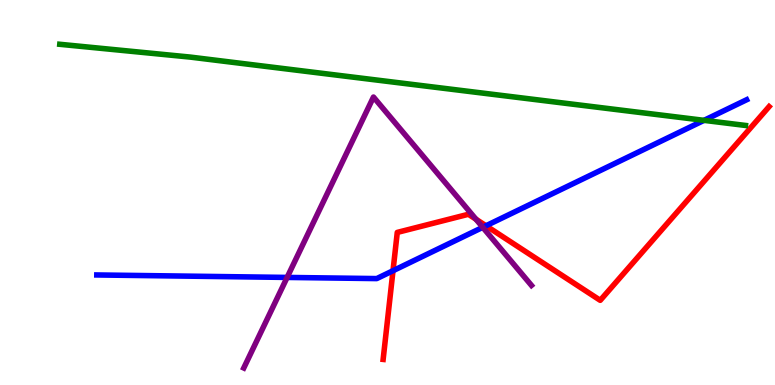[{'lines': ['blue', 'red'], 'intersections': [{'x': 5.07, 'y': 2.97}, {'x': 6.27, 'y': 4.14}]}, {'lines': ['green', 'red'], 'intersections': []}, {'lines': ['purple', 'red'], 'intersections': [{'x': 6.14, 'y': 4.31}]}, {'lines': ['blue', 'green'], 'intersections': [{'x': 9.08, 'y': 6.87}]}, {'lines': ['blue', 'purple'], 'intersections': [{'x': 3.7, 'y': 2.79}, {'x': 6.23, 'y': 4.1}]}, {'lines': ['green', 'purple'], 'intersections': []}]